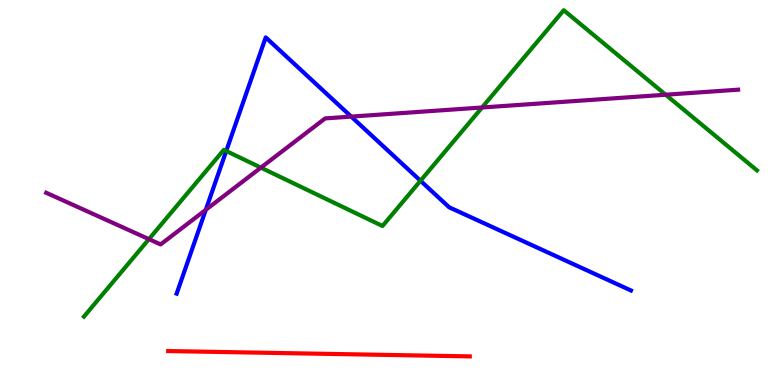[{'lines': ['blue', 'red'], 'intersections': []}, {'lines': ['green', 'red'], 'intersections': []}, {'lines': ['purple', 'red'], 'intersections': []}, {'lines': ['blue', 'green'], 'intersections': [{'x': 2.92, 'y': 6.08}, {'x': 5.43, 'y': 5.31}]}, {'lines': ['blue', 'purple'], 'intersections': [{'x': 2.66, 'y': 4.55}, {'x': 4.53, 'y': 6.97}]}, {'lines': ['green', 'purple'], 'intersections': [{'x': 1.92, 'y': 3.79}, {'x': 3.37, 'y': 5.65}, {'x': 6.22, 'y': 7.21}, {'x': 8.59, 'y': 7.54}]}]